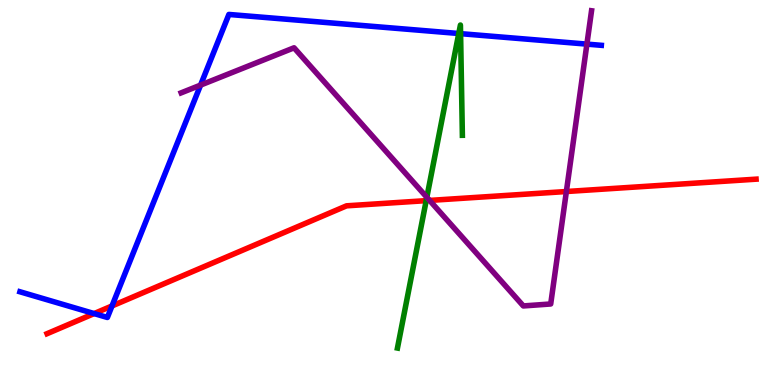[{'lines': ['blue', 'red'], 'intersections': [{'x': 1.21, 'y': 1.86}, {'x': 1.45, 'y': 2.05}]}, {'lines': ['green', 'red'], 'intersections': [{'x': 5.5, 'y': 4.79}]}, {'lines': ['purple', 'red'], 'intersections': [{'x': 5.54, 'y': 4.79}, {'x': 7.31, 'y': 5.03}]}, {'lines': ['blue', 'green'], 'intersections': [{'x': 5.92, 'y': 9.13}, {'x': 5.94, 'y': 9.13}]}, {'lines': ['blue', 'purple'], 'intersections': [{'x': 2.59, 'y': 7.79}, {'x': 7.57, 'y': 8.85}]}, {'lines': ['green', 'purple'], 'intersections': [{'x': 5.51, 'y': 4.88}]}]